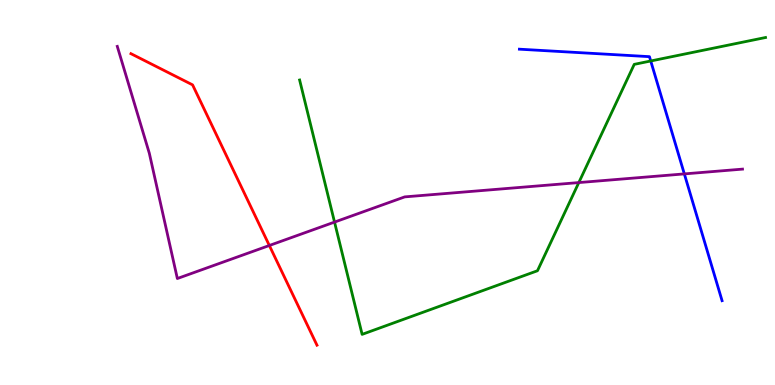[{'lines': ['blue', 'red'], 'intersections': []}, {'lines': ['green', 'red'], 'intersections': []}, {'lines': ['purple', 'red'], 'intersections': [{'x': 3.48, 'y': 3.62}]}, {'lines': ['blue', 'green'], 'intersections': [{'x': 8.4, 'y': 8.42}]}, {'lines': ['blue', 'purple'], 'intersections': [{'x': 8.83, 'y': 5.48}]}, {'lines': ['green', 'purple'], 'intersections': [{'x': 4.32, 'y': 4.23}, {'x': 7.47, 'y': 5.26}]}]